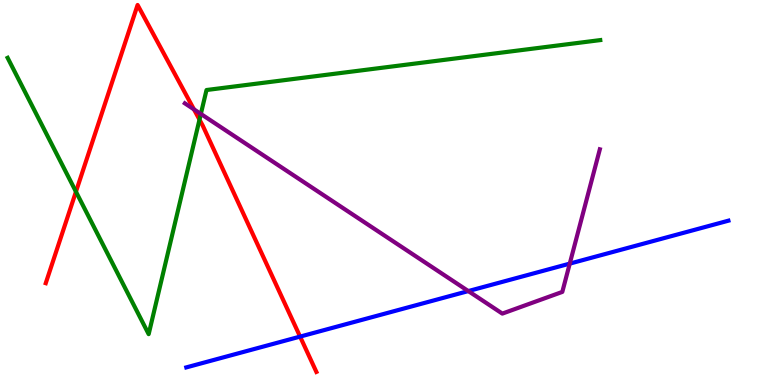[{'lines': ['blue', 'red'], 'intersections': [{'x': 3.87, 'y': 1.26}]}, {'lines': ['green', 'red'], 'intersections': [{'x': 0.98, 'y': 5.02}, {'x': 2.57, 'y': 6.89}]}, {'lines': ['purple', 'red'], 'intersections': [{'x': 2.5, 'y': 7.16}]}, {'lines': ['blue', 'green'], 'intersections': []}, {'lines': ['blue', 'purple'], 'intersections': [{'x': 6.04, 'y': 2.44}, {'x': 7.35, 'y': 3.15}]}, {'lines': ['green', 'purple'], 'intersections': [{'x': 2.59, 'y': 7.04}]}]